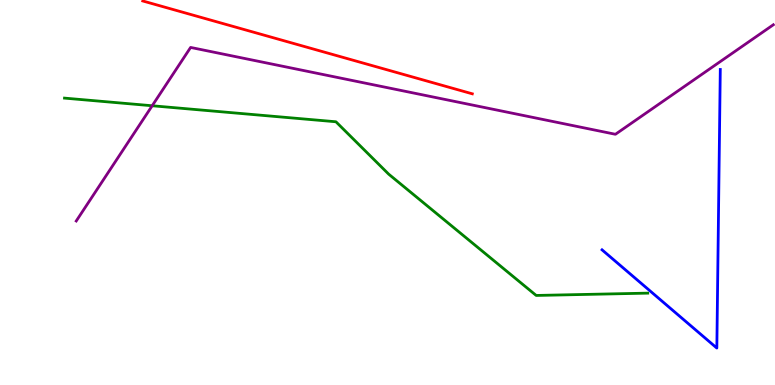[{'lines': ['blue', 'red'], 'intersections': []}, {'lines': ['green', 'red'], 'intersections': []}, {'lines': ['purple', 'red'], 'intersections': []}, {'lines': ['blue', 'green'], 'intersections': []}, {'lines': ['blue', 'purple'], 'intersections': []}, {'lines': ['green', 'purple'], 'intersections': [{'x': 1.96, 'y': 7.25}]}]